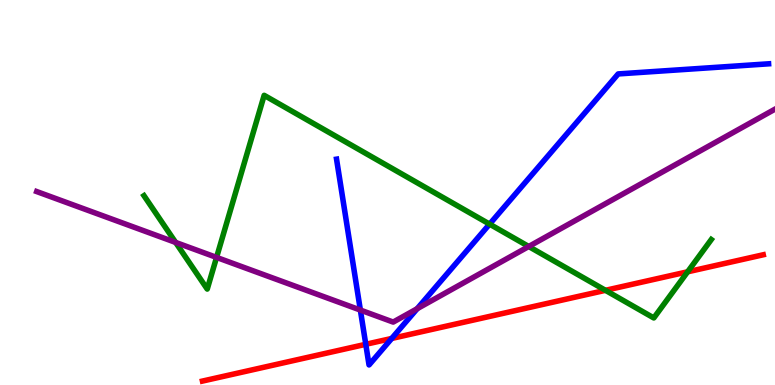[{'lines': ['blue', 'red'], 'intersections': [{'x': 4.72, 'y': 1.06}, {'x': 5.05, 'y': 1.21}]}, {'lines': ['green', 'red'], 'intersections': [{'x': 7.81, 'y': 2.46}, {'x': 8.87, 'y': 2.94}]}, {'lines': ['purple', 'red'], 'intersections': []}, {'lines': ['blue', 'green'], 'intersections': [{'x': 6.32, 'y': 4.18}]}, {'lines': ['blue', 'purple'], 'intersections': [{'x': 4.65, 'y': 1.95}, {'x': 5.38, 'y': 1.98}]}, {'lines': ['green', 'purple'], 'intersections': [{'x': 2.27, 'y': 3.7}, {'x': 2.79, 'y': 3.31}, {'x': 6.82, 'y': 3.6}]}]